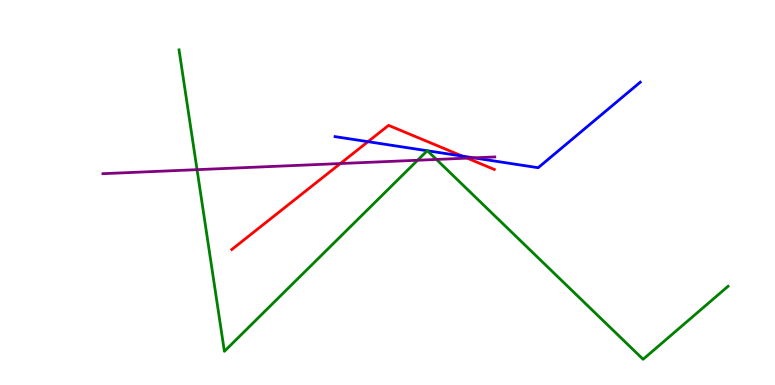[{'lines': ['blue', 'red'], 'intersections': [{'x': 4.75, 'y': 6.32}, {'x': 5.97, 'y': 5.95}]}, {'lines': ['green', 'red'], 'intersections': []}, {'lines': ['purple', 'red'], 'intersections': [{'x': 4.39, 'y': 5.75}, {'x': 6.03, 'y': 5.89}]}, {'lines': ['blue', 'green'], 'intersections': [{'x': 5.51, 'y': 6.08}, {'x': 5.52, 'y': 6.08}]}, {'lines': ['blue', 'purple'], 'intersections': [{'x': 6.11, 'y': 5.9}]}, {'lines': ['green', 'purple'], 'intersections': [{'x': 2.54, 'y': 5.59}, {'x': 5.39, 'y': 5.84}, {'x': 5.63, 'y': 5.86}]}]